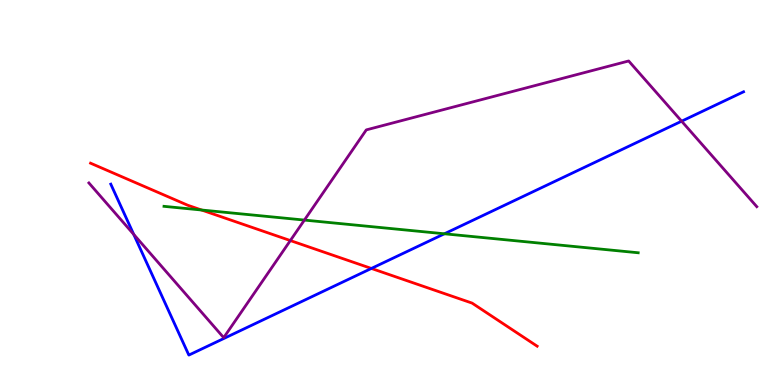[{'lines': ['blue', 'red'], 'intersections': [{'x': 4.79, 'y': 3.03}]}, {'lines': ['green', 'red'], 'intersections': [{'x': 2.6, 'y': 4.55}]}, {'lines': ['purple', 'red'], 'intersections': [{'x': 3.75, 'y': 3.75}]}, {'lines': ['blue', 'green'], 'intersections': [{'x': 5.73, 'y': 3.93}]}, {'lines': ['blue', 'purple'], 'intersections': [{'x': 1.73, 'y': 3.91}, {'x': 8.8, 'y': 6.85}]}, {'lines': ['green', 'purple'], 'intersections': [{'x': 3.93, 'y': 4.28}]}]